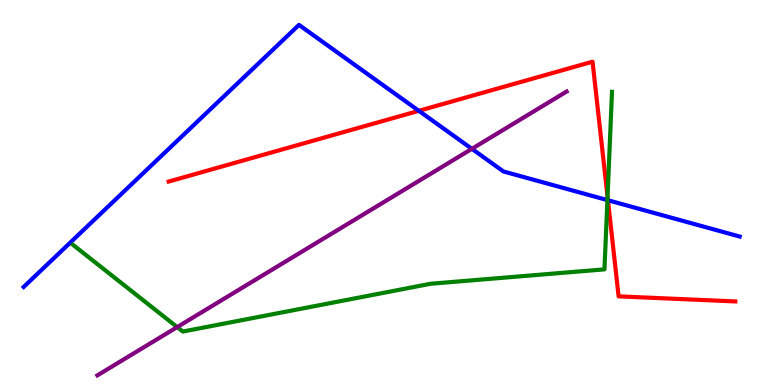[{'lines': ['blue', 'red'], 'intersections': [{'x': 5.4, 'y': 7.12}, {'x': 7.84, 'y': 4.8}]}, {'lines': ['green', 'red'], 'intersections': [{'x': 7.84, 'y': 4.89}]}, {'lines': ['purple', 'red'], 'intersections': []}, {'lines': ['blue', 'green'], 'intersections': [{'x': 7.84, 'y': 4.8}]}, {'lines': ['blue', 'purple'], 'intersections': [{'x': 6.09, 'y': 6.13}]}, {'lines': ['green', 'purple'], 'intersections': [{'x': 2.29, 'y': 1.5}]}]